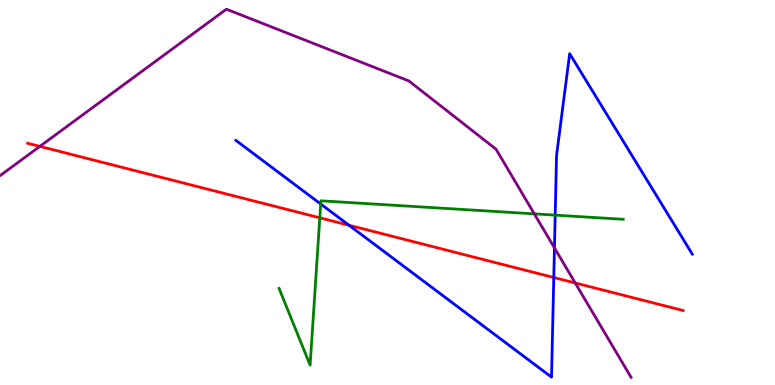[{'lines': ['blue', 'red'], 'intersections': [{'x': 4.5, 'y': 4.15}, {'x': 7.15, 'y': 2.79}]}, {'lines': ['green', 'red'], 'intersections': [{'x': 4.13, 'y': 4.34}]}, {'lines': ['purple', 'red'], 'intersections': [{'x': 0.514, 'y': 6.2}, {'x': 7.42, 'y': 2.65}]}, {'lines': ['blue', 'green'], 'intersections': [{'x': 4.14, 'y': 4.7}, {'x': 7.16, 'y': 4.41}]}, {'lines': ['blue', 'purple'], 'intersections': [{'x': 7.15, 'y': 3.56}]}, {'lines': ['green', 'purple'], 'intersections': [{'x': 6.89, 'y': 4.45}]}]